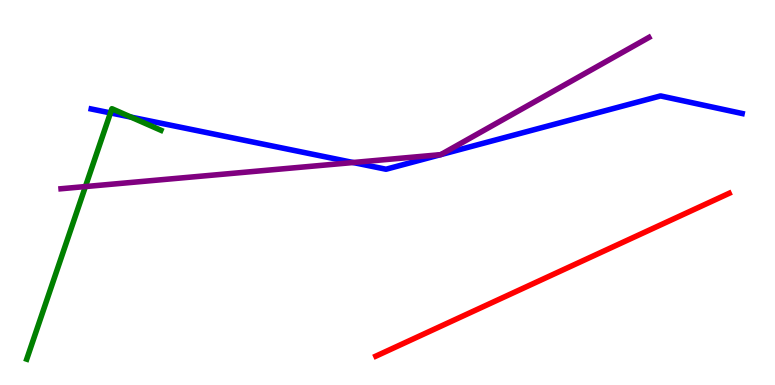[{'lines': ['blue', 'red'], 'intersections': []}, {'lines': ['green', 'red'], 'intersections': []}, {'lines': ['purple', 'red'], 'intersections': []}, {'lines': ['blue', 'green'], 'intersections': [{'x': 1.43, 'y': 7.07}, {'x': 1.69, 'y': 6.96}]}, {'lines': ['blue', 'purple'], 'intersections': [{'x': 4.56, 'y': 5.78}, {'x': 5.69, 'y': 5.98}, {'x': 5.69, 'y': 5.98}]}, {'lines': ['green', 'purple'], 'intersections': [{'x': 1.1, 'y': 5.15}]}]